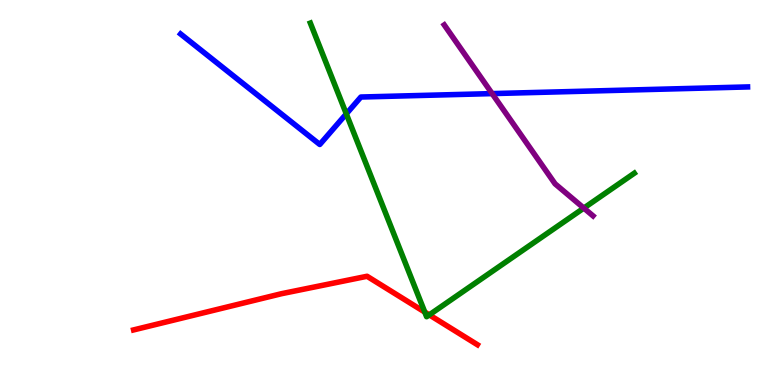[{'lines': ['blue', 'red'], 'intersections': []}, {'lines': ['green', 'red'], 'intersections': [{'x': 5.48, 'y': 1.89}, {'x': 5.54, 'y': 1.82}]}, {'lines': ['purple', 'red'], 'intersections': []}, {'lines': ['blue', 'green'], 'intersections': [{'x': 4.47, 'y': 7.04}]}, {'lines': ['blue', 'purple'], 'intersections': [{'x': 6.35, 'y': 7.57}]}, {'lines': ['green', 'purple'], 'intersections': [{'x': 7.53, 'y': 4.6}]}]